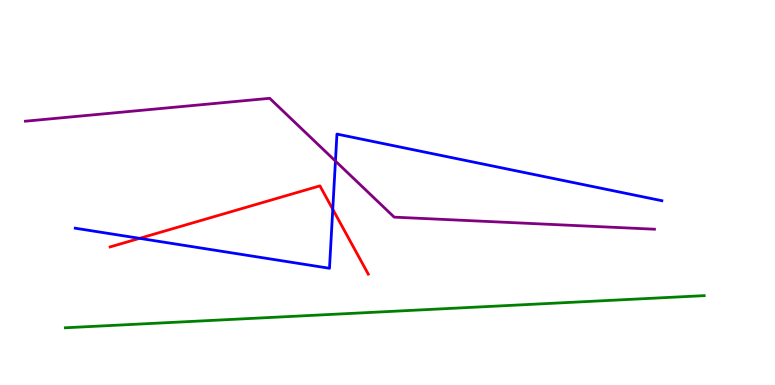[{'lines': ['blue', 'red'], 'intersections': [{'x': 1.8, 'y': 3.81}, {'x': 4.29, 'y': 4.56}]}, {'lines': ['green', 'red'], 'intersections': []}, {'lines': ['purple', 'red'], 'intersections': []}, {'lines': ['blue', 'green'], 'intersections': []}, {'lines': ['blue', 'purple'], 'intersections': [{'x': 4.33, 'y': 5.82}]}, {'lines': ['green', 'purple'], 'intersections': []}]